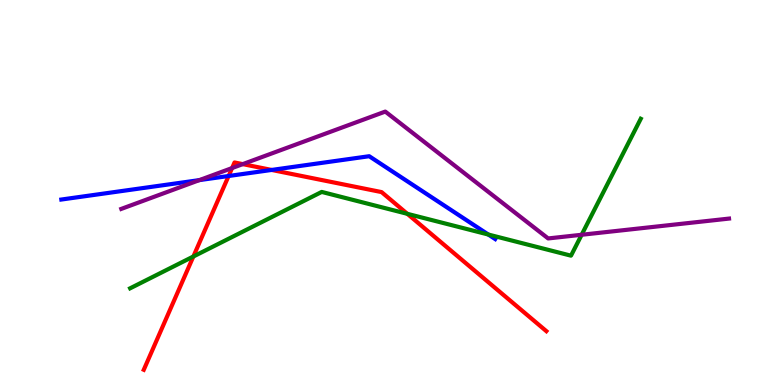[{'lines': ['blue', 'red'], 'intersections': [{'x': 2.95, 'y': 5.43}, {'x': 3.51, 'y': 5.59}]}, {'lines': ['green', 'red'], 'intersections': [{'x': 2.5, 'y': 3.34}, {'x': 5.26, 'y': 4.45}]}, {'lines': ['purple', 'red'], 'intersections': [{'x': 2.99, 'y': 5.63}, {'x': 3.13, 'y': 5.74}]}, {'lines': ['blue', 'green'], 'intersections': [{'x': 6.3, 'y': 3.91}]}, {'lines': ['blue', 'purple'], 'intersections': [{'x': 2.57, 'y': 5.32}]}, {'lines': ['green', 'purple'], 'intersections': [{'x': 7.51, 'y': 3.9}]}]